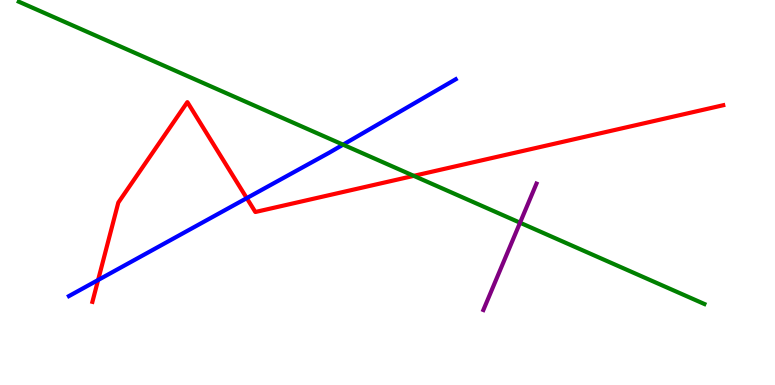[{'lines': ['blue', 'red'], 'intersections': [{'x': 1.27, 'y': 2.73}, {'x': 3.18, 'y': 4.85}]}, {'lines': ['green', 'red'], 'intersections': [{'x': 5.34, 'y': 5.43}]}, {'lines': ['purple', 'red'], 'intersections': []}, {'lines': ['blue', 'green'], 'intersections': [{'x': 4.43, 'y': 6.24}]}, {'lines': ['blue', 'purple'], 'intersections': []}, {'lines': ['green', 'purple'], 'intersections': [{'x': 6.71, 'y': 4.22}]}]